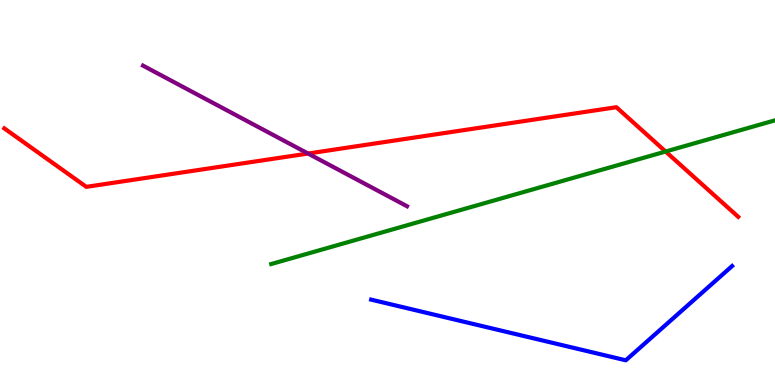[{'lines': ['blue', 'red'], 'intersections': []}, {'lines': ['green', 'red'], 'intersections': [{'x': 8.59, 'y': 6.06}]}, {'lines': ['purple', 'red'], 'intersections': [{'x': 3.97, 'y': 6.01}]}, {'lines': ['blue', 'green'], 'intersections': []}, {'lines': ['blue', 'purple'], 'intersections': []}, {'lines': ['green', 'purple'], 'intersections': []}]